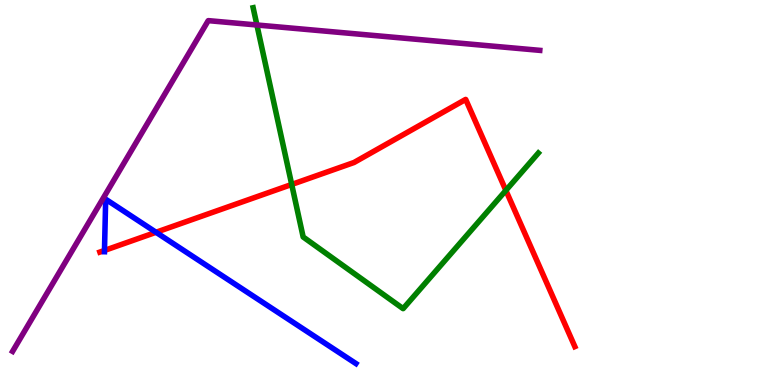[{'lines': ['blue', 'red'], 'intersections': [{'x': 1.35, 'y': 3.49}, {'x': 2.01, 'y': 3.97}]}, {'lines': ['green', 'red'], 'intersections': [{'x': 3.76, 'y': 5.21}, {'x': 6.53, 'y': 5.05}]}, {'lines': ['purple', 'red'], 'intersections': []}, {'lines': ['blue', 'green'], 'intersections': []}, {'lines': ['blue', 'purple'], 'intersections': []}, {'lines': ['green', 'purple'], 'intersections': [{'x': 3.31, 'y': 9.35}]}]